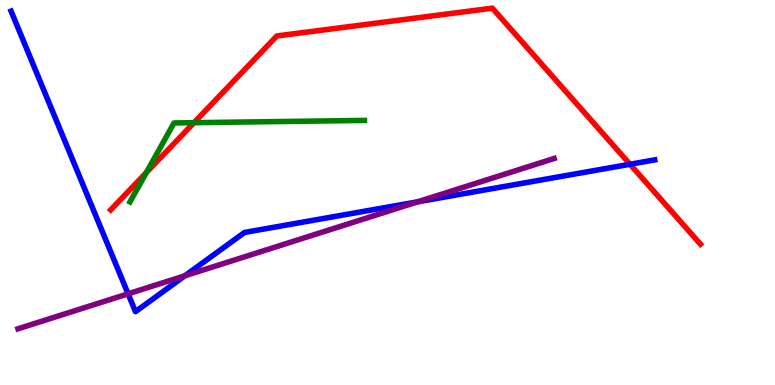[{'lines': ['blue', 'red'], 'intersections': [{'x': 8.13, 'y': 5.73}]}, {'lines': ['green', 'red'], 'intersections': [{'x': 1.89, 'y': 5.52}, {'x': 2.5, 'y': 6.81}]}, {'lines': ['purple', 'red'], 'intersections': []}, {'lines': ['blue', 'green'], 'intersections': []}, {'lines': ['blue', 'purple'], 'intersections': [{'x': 1.65, 'y': 2.37}, {'x': 2.38, 'y': 2.84}, {'x': 5.39, 'y': 4.76}]}, {'lines': ['green', 'purple'], 'intersections': []}]